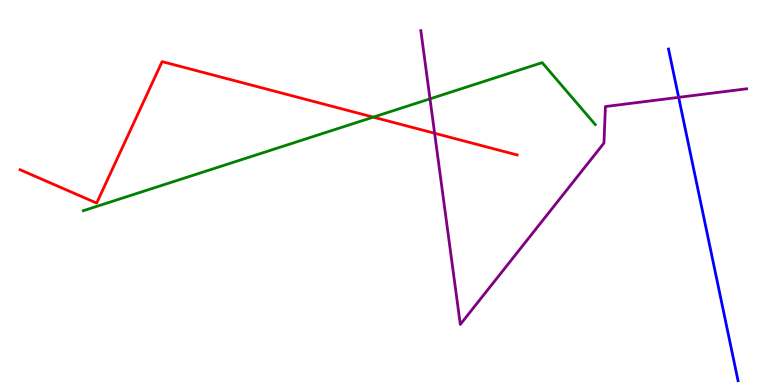[{'lines': ['blue', 'red'], 'intersections': []}, {'lines': ['green', 'red'], 'intersections': [{'x': 4.82, 'y': 6.96}]}, {'lines': ['purple', 'red'], 'intersections': [{'x': 5.61, 'y': 6.54}]}, {'lines': ['blue', 'green'], 'intersections': []}, {'lines': ['blue', 'purple'], 'intersections': [{'x': 8.76, 'y': 7.47}]}, {'lines': ['green', 'purple'], 'intersections': [{'x': 5.55, 'y': 7.43}]}]